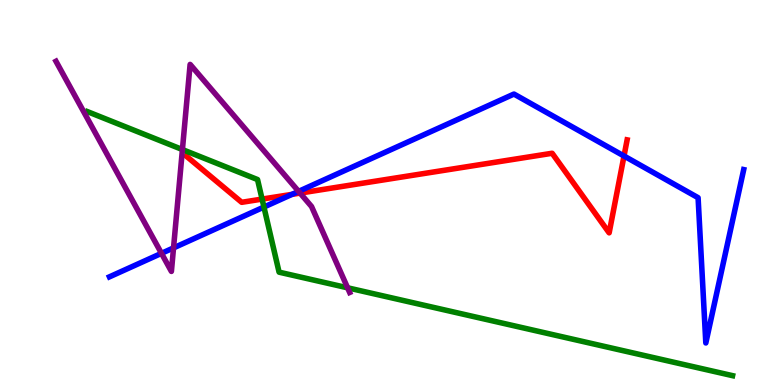[{'lines': ['blue', 'red'], 'intersections': [{'x': 3.77, 'y': 4.95}, {'x': 8.05, 'y': 5.95}]}, {'lines': ['green', 'red'], 'intersections': [{'x': 3.38, 'y': 4.83}]}, {'lines': ['purple', 'red'], 'intersections': [{'x': 3.87, 'y': 4.98}]}, {'lines': ['blue', 'green'], 'intersections': [{'x': 3.41, 'y': 4.62}]}, {'lines': ['blue', 'purple'], 'intersections': [{'x': 2.08, 'y': 3.42}, {'x': 2.24, 'y': 3.56}, {'x': 3.85, 'y': 5.03}]}, {'lines': ['green', 'purple'], 'intersections': [{'x': 2.35, 'y': 6.12}, {'x': 4.49, 'y': 2.52}]}]